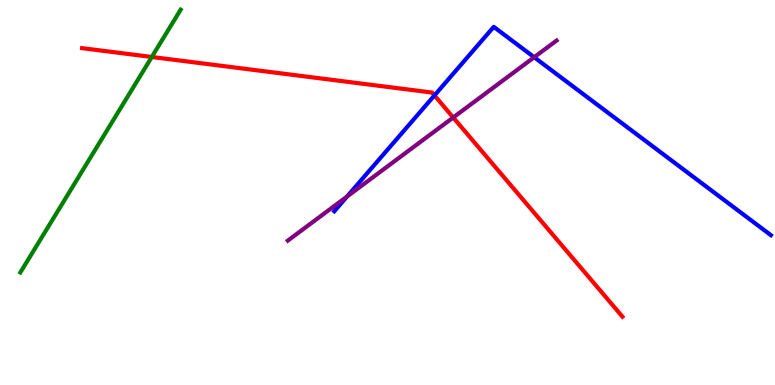[{'lines': ['blue', 'red'], 'intersections': [{'x': 5.61, 'y': 7.52}]}, {'lines': ['green', 'red'], 'intersections': [{'x': 1.96, 'y': 8.52}]}, {'lines': ['purple', 'red'], 'intersections': [{'x': 5.85, 'y': 6.95}]}, {'lines': ['blue', 'green'], 'intersections': []}, {'lines': ['blue', 'purple'], 'intersections': [{'x': 4.48, 'y': 4.9}, {'x': 6.89, 'y': 8.51}]}, {'lines': ['green', 'purple'], 'intersections': []}]